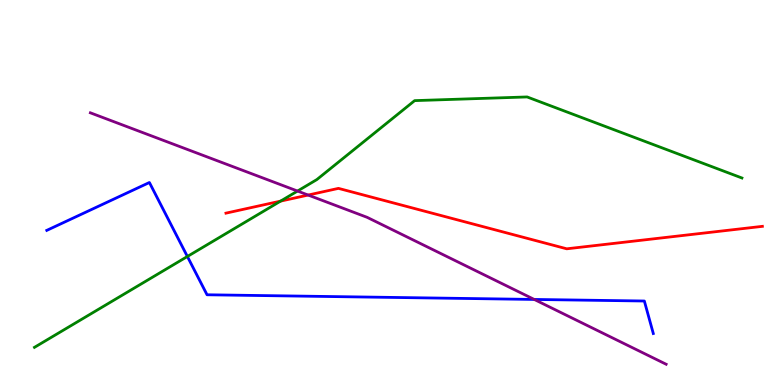[{'lines': ['blue', 'red'], 'intersections': []}, {'lines': ['green', 'red'], 'intersections': [{'x': 3.62, 'y': 4.78}]}, {'lines': ['purple', 'red'], 'intersections': [{'x': 3.98, 'y': 4.93}]}, {'lines': ['blue', 'green'], 'intersections': [{'x': 2.42, 'y': 3.34}]}, {'lines': ['blue', 'purple'], 'intersections': [{'x': 6.89, 'y': 2.22}]}, {'lines': ['green', 'purple'], 'intersections': [{'x': 3.84, 'y': 5.04}]}]